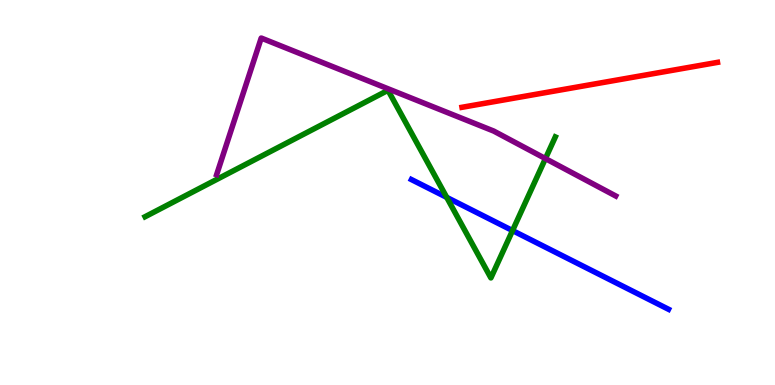[{'lines': ['blue', 'red'], 'intersections': []}, {'lines': ['green', 'red'], 'intersections': []}, {'lines': ['purple', 'red'], 'intersections': []}, {'lines': ['blue', 'green'], 'intersections': [{'x': 5.76, 'y': 4.87}, {'x': 6.61, 'y': 4.01}]}, {'lines': ['blue', 'purple'], 'intersections': []}, {'lines': ['green', 'purple'], 'intersections': [{'x': 7.04, 'y': 5.88}]}]